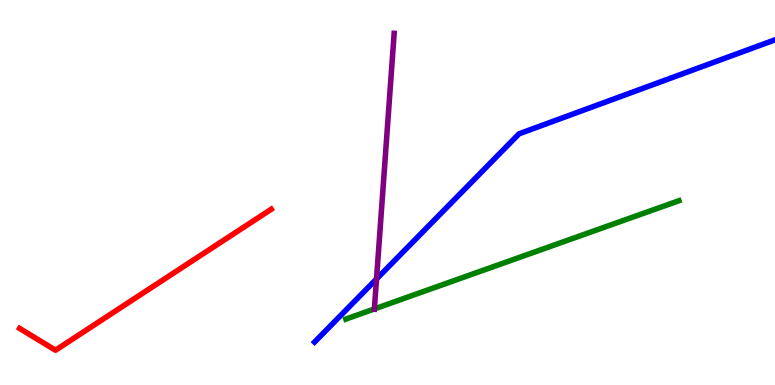[{'lines': ['blue', 'red'], 'intersections': []}, {'lines': ['green', 'red'], 'intersections': []}, {'lines': ['purple', 'red'], 'intersections': []}, {'lines': ['blue', 'green'], 'intersections': []}, {'lines': ['blue', 'purple'], 'intersections': [{'x': 4.86, 'y': 2.75}]}, {'lines': ['green', 'purple'], 'intersections': [{'x': 4.83, 'y': 1.98}]}]